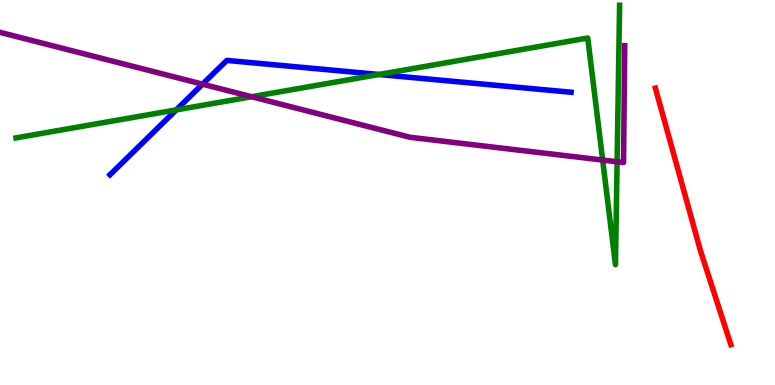[{'lines': ['blue', 'red'], 'intersections': []}, {'lines': ['green', 'red'], 'intersections': []}, {'lines': ['purple', 'red'], 'intersections': []}, {'lines': ['blue', 'green'], 'intersections': [{'x': 2.27, 'y': 7.15}, {'x': 4.89, 'y': 8.07}]}, {'lines': ['blue', 'purple'], 'intersections': [{'x': 2.61, 'y': 7.81}]}, {'lines': ['green', 'purple'], 'intersections': [{'x': 3.25, 'y': 7.49}, {'x': 7.78, 'y': 5.84}, {'x': 7.96, 'y': 5.8}]}]